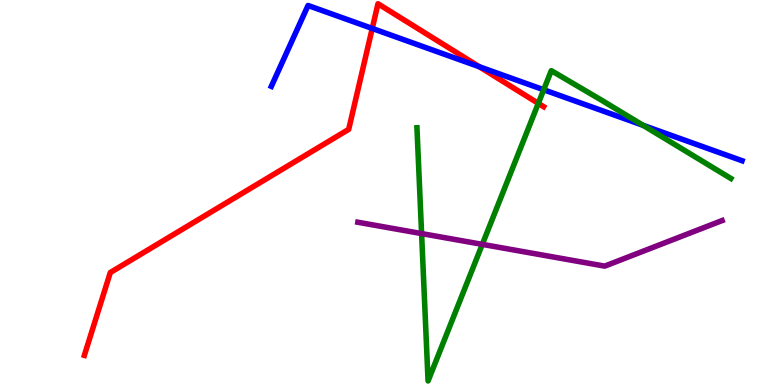[{'lines': ['blue', 'red'], 'intersections': [{'x': 4.8, 'y': 9.26}, {'x': 6.19, 'y': 8.27}]}, {'lines': ['green', 'red'], 'intersections': [{'x': 6.95, 'y': 7.31}]}, {'lines': ['purple', 'red'], 'intersections': []}, {'lines': ['blue', 'green'], 'intersections': [{'x': 7.02, 'y': 7.67}, {'x': 8.3, 'y': 6.75}]}, {'lines': ['blue', 'purple'], 'intersections': []}, {'lines': ['green', 'purple'], 'intersections': [{'x': 5.44, 'y': 3.93}, {'x': 6.22, 'y': 3.65}]}]